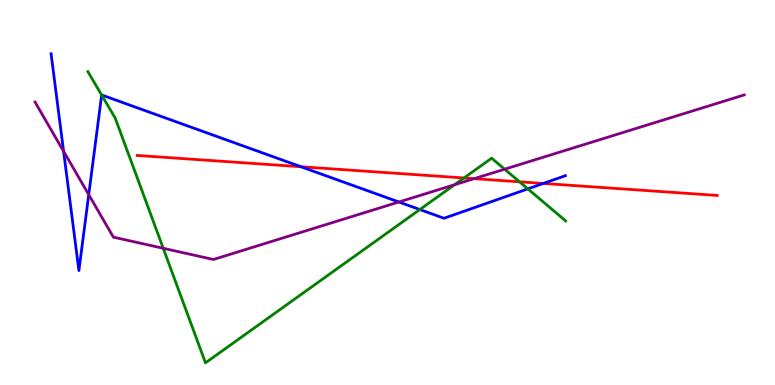[{'lines': ['blue', 'red'], 'intersections': [{'x': 3.88, 'y': 5.67}, {'x': 7.01, 'y': 5.24}]}, {'lines': ['green', 'red'], 'intersections': [{'x': 5.99, 'y': 5.38}, {'x': 6.7, 'y': 5.28}]}, {'lines': ['purple', 'red'], 'intersections': [{'x': 6.12, 'y': 5.36}]}, {'lines': ['blue', 'green'], 'intersections': [{'x': 1.31, 'y': 7.53}, {'x': 5.42, 'y': 4.56}, {'x': 6.81, 'y': 5.09}]}, {'lines': ['blue', 'purple'], 'intersections': [{'x': 0.821, 'y': 6.07}, {'x': 1.15, 'y': 4.94}, {'x': 5.15, 'y': 4.75}]}, {'lines': ['green', 'purple'], 'intersections': [{'x': 2.11, 'y': 3.55}, {'x': 5.86, 'y': 5.2}, {'x': 6.51, 'y': 5.61}]}]